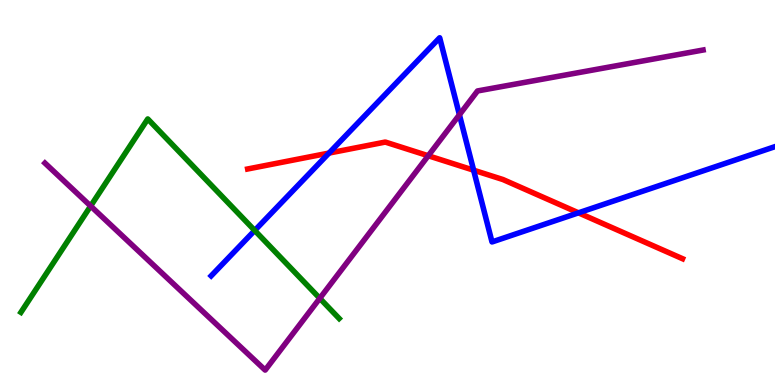[{'lines': ['blue', 'red'], 'intersections': [{'x': 4.25, 'y': 6.02}, {'x': 6.11, 'y': 5.58}, {'x': 7.46, 'y': 4.47}]}, {'lines': ['green', 'red'], 'intersections': []}, {'lines': ['purple', 'red'], 'intersections': [{'x': 5.53, 'y': 5.95}]}, {'lines': ['blue', 'green'], 'intersections': [{'x': 3.29, 'y': 4.01}]}, {'lines': ['blue', 'purple'], 'intersections': [{'x': 5.93, 'y': 7.02}]}, {'lines': ['green', 'purple'], 'intersections': [{'x': 1.17, 'y': 4.65}, {'x': 4.13, 'y': 2.25}]}]